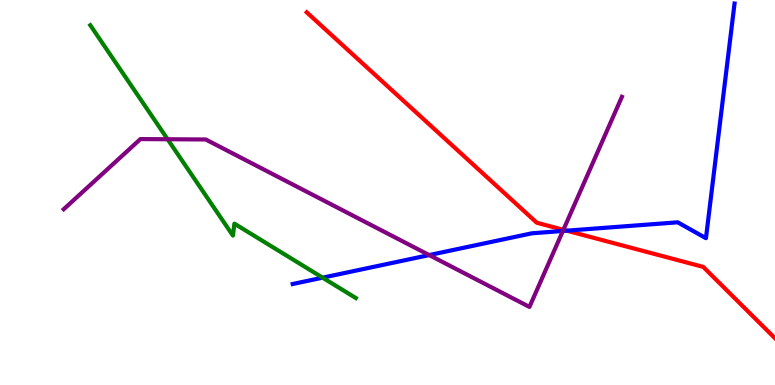[{'lines': ['blue', 'red'], 'intersections': [{'x': 7.31, 'y': 4.01}]}, {'lines': ['green', 'red'], 'intersections': []}, {'lines': ['purple', 'red'], 'intersections': [{'x': 7.27, 'y': 4.03}]}, {'lines': ['blue', 'green'], 'intersections': [{'x': 4.16, 'y': 2.79}]}, {'lines': ['blue', 'purple'], 'intersections': [{'x': 5.54, 'y': 3.37}, {'x': 7.26, 'y': 4.0}]}, {'lines': ['green', 'purple'], 'intersections': [{'x': 2.16, 'y': 6.38}]}]